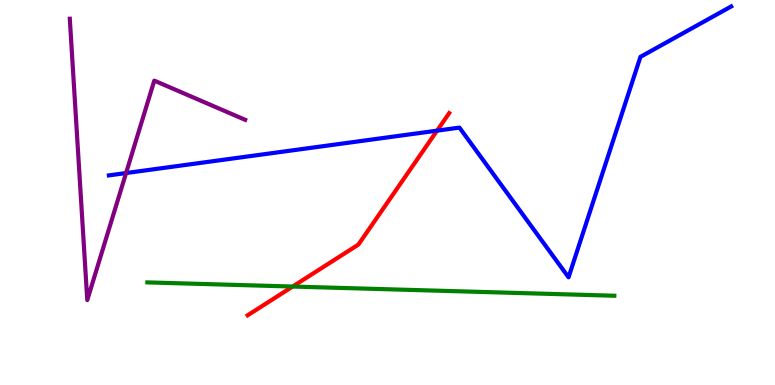[{'lines': ['blue', 'red'], 'intersections': [{'x': 5.64, 'y': 6.61}]}, {'lines': ['green', 'red'], 'intersections': [{'x': 3.78, 'y': 2.56}]}, {'lines': ['purple', 'red'], 'intersections': []}, {'lines': ['blue', 'green'], 'intersections': []}, {'lines': ['blue', 'purple'], 'intersections': [{'x': 1.63, 'y': 5.51}]}, {'lines': ['green', 'purple'], 'intersections': []}]